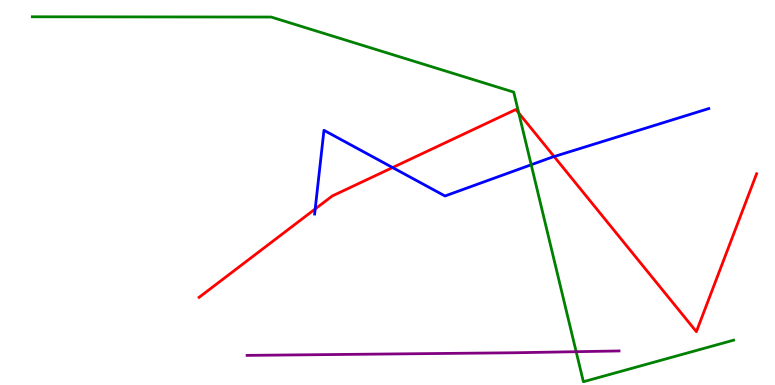[{'lines': ['blue', 'red'], 'intersections': [{'x': 4.07, 'y': 4.57}, {'x': 5.07, 'y': 5.65}, {'x': 7.15, 'y': 5.93}]}, {'lines': ['green', 'red'], 'intersections': [{'x': 6.69, 'y': 7.06}]}, {'lines': ['purple', 'red'], 'intersections': []}, {'lines': ['blue', 'green'], 'intersections': [{'x': 6.85, 'y': 5.72}]}, {'lines': ['blue', 'purple'], 'intersections': []}, {'lines': ['green', 'purple'], 'intersections': [{'x': 7.43, 'y': 0.865}]}]